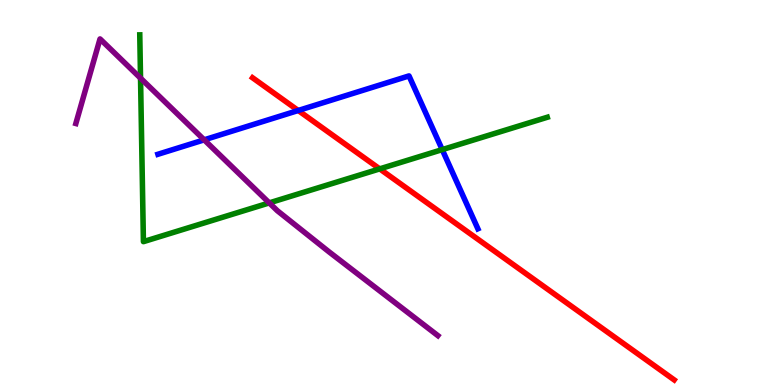[{'lines': ['blue', 'red'], 'intersections': [{'x': 3.85, 'y': 7.13}]}, {'lines': ['green', 'red'], 'intersections': [{'x': 4.9, 'y': 5.61}]}, {'lines': ['purple', 'red'], 'intersections': []}, {'lines': ['blue', 'green'], 'intersections': [{'x': 5.71, 'y': 6.11}]}, {'lines': ['blue', 'purple'], 'intersections': [{'x': 2.63, 'y': 6.37}]}, {'lines': ['green', 'purple'], 'intersections': [{'x': 1.81, 'y': 7.97}, {'x': 3.47, 'y': 4.73}]}]